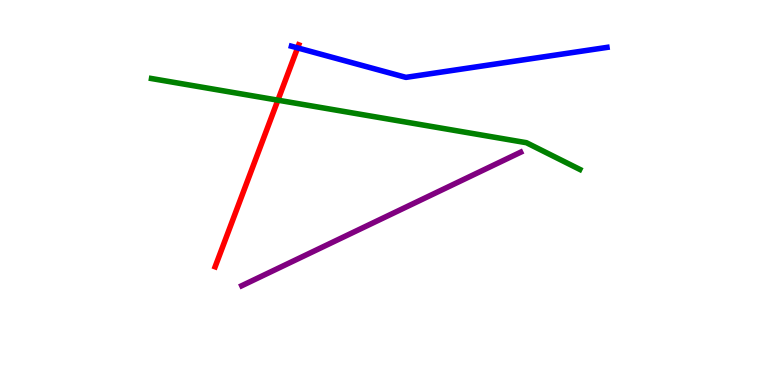[{'lines': ['blue', 'red'], 'intersections': [{'x': 3.84, 'y': 8.76}]}, {'lines': ['green', 'red'], 'intersections': [{'x': 3.59, 'y': 7.4}]}, {'lines': ['purple', 'red'], 'intersections': []}, {'lines': ['blue', 'green'], 'intersections': []}, {'lines': ['blue', 'purple'], 'intersections': []}, {'lines': ['green', 'purple'], 'intersections': []}]